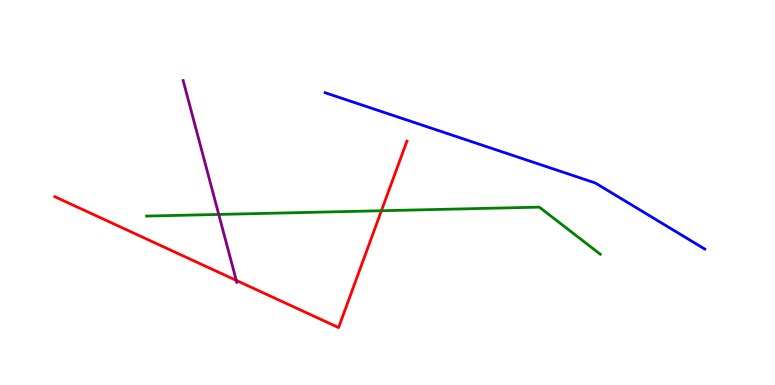[{'lines': ['blue', 'red'], 'intersections': []}, {'lines': ['green', 'red'], 'intersections': [{'x': 4.92, 'y': 4.53}]}, {'lines': ['purple', 'red'], 'intersections': [{'x': 3.05, 'y': 2.72}]}, {'lines': ['blue', 'green'], 'intersections': []}, {'lines': ['blue', 'purple'], 'intersections': []}, {'lines': ['green', 'purple'], 'intersections': [{'x': 2.82, 'y': 4.43}]}]